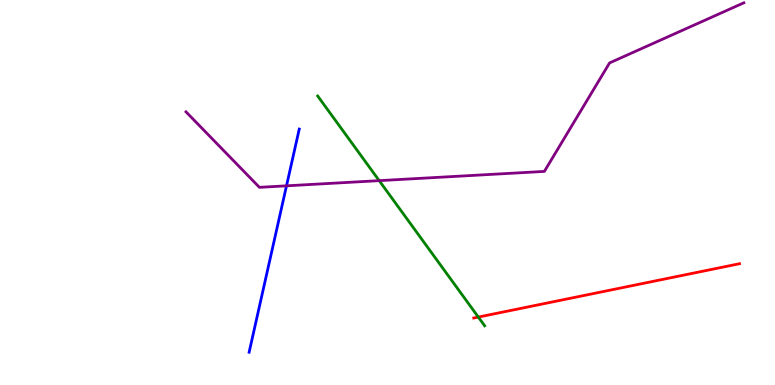[{'lines': ['blue', 'red'], 'intersections': []}, {'lines': ['green', 'red'], 'intersections': [{'x': 6.17, 'y': 1.76}]}, {'lines': ['purple', 'red'], 'intersections': []}, {'lines': ['blue', 'green'], 'intersections': []}, {'lines': ['blue', 'purple'], 'intersections': [{'x': 3.7, 'y': 5.17}]}, {'lines': ['green', 'purple'], 'intersections': [{'x': 4.89, 'y': 5.31}]}]